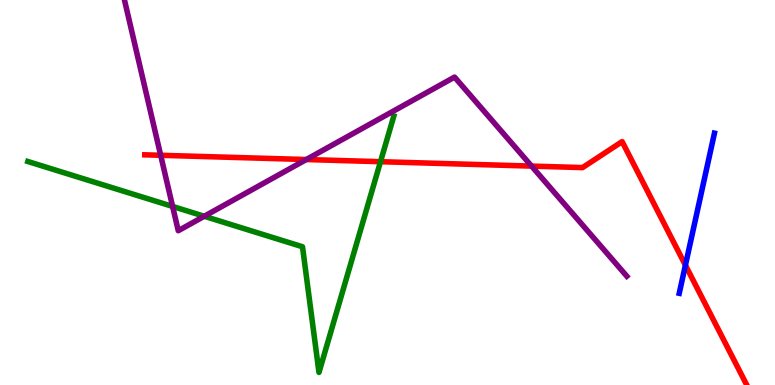[{'lines': ['blue', 'red'], 'intersections': [{'x': 8.84, 'y': 3.11}]}, {'lines': ['green', 'red'], 'intersections': [{'x': 4.91, 'y': 5.8}]}, {'lines': ['purple', 'red'], 'intersections': [{'x': 2.07, 'y': 5.97}, {'x': 3.95, 'y': 5.86}, {'x': 6.86, 'y': 5.69}]}, {'lines': ['blue', 'green'], 'intersections': []}, {'lines': ['blue', 'purple'], 'intersections': []}, {'lines': ['green', 'purple'], 'intersections': [{'x': 2.23, 'y': 4.64}, {'x': 2.64, 'y': 4.38}]}]